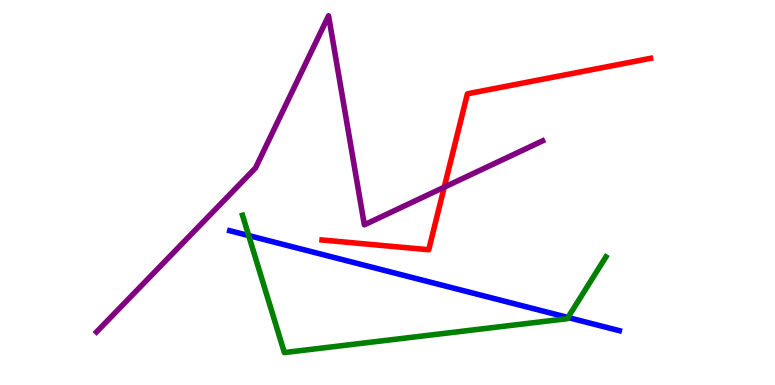[{'lines': ['blue', 'red'], 'intersections': []}, {'lines': ['green', 'red'], 'intersections': []}, {'lines': ['purple', 'red'], 'intersections': [{'x': 5.73, 'y': 5.14}]}, {'lines': ['blue', 'green'], 'intersections': [{'x': 3.21, 'y': 3.88}, {'x': 7.33, 'y': 1.75}]}, {'lines': ['blue', 'purple'], 'intersections': []}, {'lines': ['green', 'purple'], 'intersections': []}]